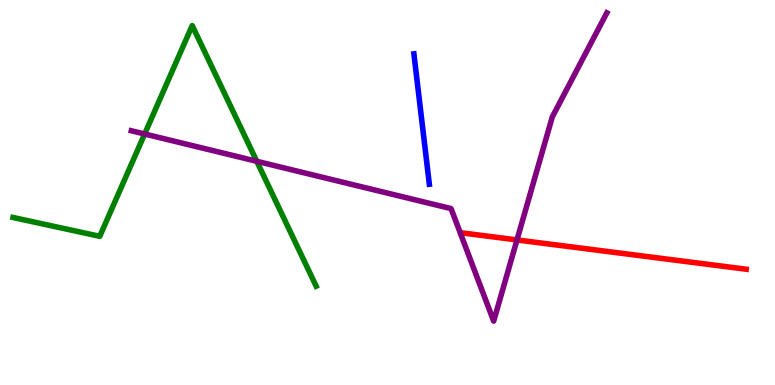[{'lines': ['blue', 'red'], 'intersections': []}, {'lines': ['green', 'red'], 'intersections': []}, {'lines': ['purple', 'red'], 'intersections': [{'x': 6.67, 'y': 3.77}]}, {'lines': ['blue', 'green'], 'intersections': []}, {'lines': ['blue', 'purple'], 'intersections': []}, {'lines': ['green', 'purple'], 'intersections': [{'x': 1.87, 'y': 6.52}, {'x': 3.31, 'y': 5.81}]}]